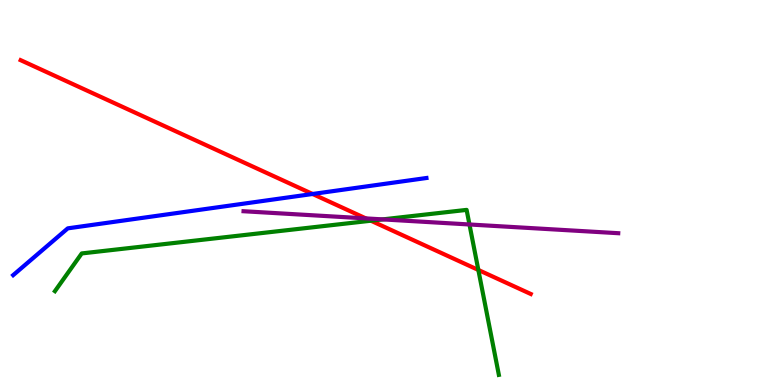[{'lines': ['blue', 'red'], 'intersections': [{'x': 4.03, 'y': 4.96}]}, {'lines': ['green', 'red'], 'intersections': [{'x': 4.79, 'y': 4.27}, {'x': 6.17, 'y': 2.99}]}, {'lines': ['purple', 'red'], 'intersections': [{'x': 4.72, 'y': 4.33}]}, {'lines': ['blue', 'green'], 'intersections': []}, {'lines': ['blue', 'purple'], 'intersections': []}, {'lines': ['green', 'purple'], 'intersections': [{'x': 4.94, 'y': 4.3}, {'x': 6.06, 'y': 4.17}]}]